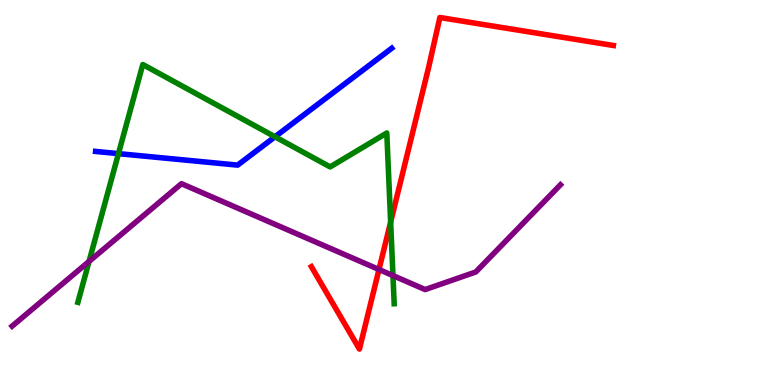[{'lines': ['blue', 'red'], 'intersections': []}, {'lines': ['green', 'red'], 'intersections': [{'x': 5.04, 'y': 4.23}]}, {'lines': ['purple', 'red'], 'intersections': [{'x': 4.89, 'y': 3.0}]}, {'lines': ['blue', 'green'], 'intersections': [{'x': 1.53, 'y': 6.01}, {'x': 3.55, 'y': 6.45}]}, {'lines': ['blue', 'purple'], 'intersections': []}, {'lines': ['green', 'purple'], 'intersections': [{'x': 1.15, 'y': 3.21}, {'x': 5.07, 'y': 2.84}]}]